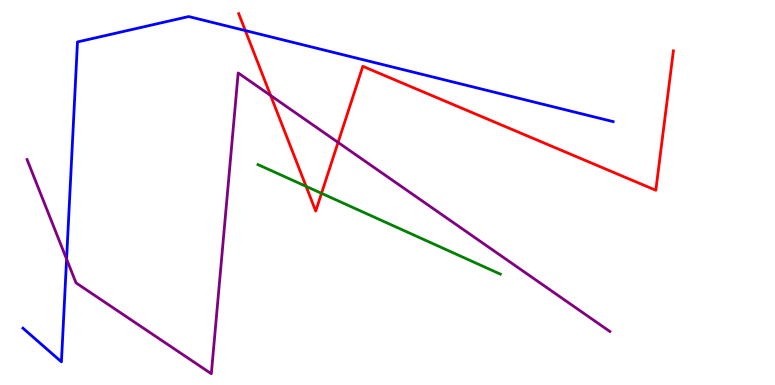[{'lines': ['blue', 'red'], 'intersections': [{'x': 3.17, 'y': 9.21}]}, {'lines': ['green', 'red'], 'intersections': [{'x': 3.95, 'y': 5.16}, {'x': 4.15, 'y': 4.98}]}, {'lines': ['purple', 'red'], 'intersections': [{'x': 3.49, 'y': 7.52}, {'x': 4.36, 'y': 6.3}]}, {'lines': ['blue', 'green'], 'intersections': []}, {'lines': ['blue', 'purple'], 'intersections': [{'x': 0.859, 'y': 3.27}]}, {'lines': ['green', 'purple'], 'intersections': []}]